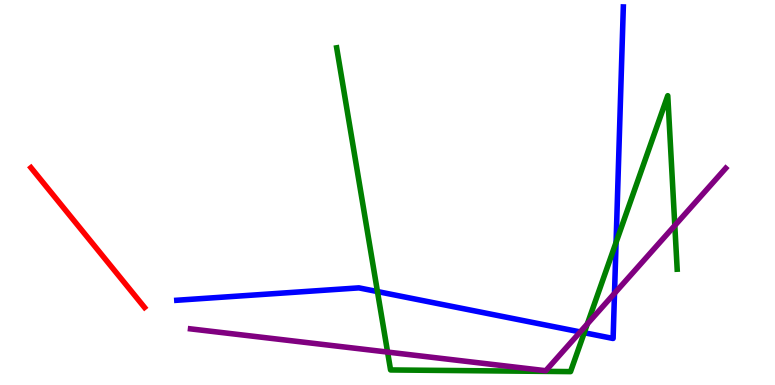[{'lines': ['blue', 'red'], 'intersections': []}, {'lines': ['green', 'red'], 'intersections': []}, {'lines': ['purple', 'red'], 'intersections': []}, {'lines': ['blue', 'green'], 'intersections': [{'x': 4.87, 'y': 2.43}, {'x': 7.54, 'y': 1.36}, {'x': 7.95, 'y': 3.7}]}, {'lines': ['blue', 'purple'], 'intersections': [{'x': 7.49, 'y': 1.38}, {'x': 7.93, 'y': 2.38}]}, {'lines': ['green', 'purple'], 'intersections': [{'x': 5.0, 'y': 0.855}, {'x': 7.58, 'y': 1.59}, {'x': 8.71, 'y': 4.14}]}]